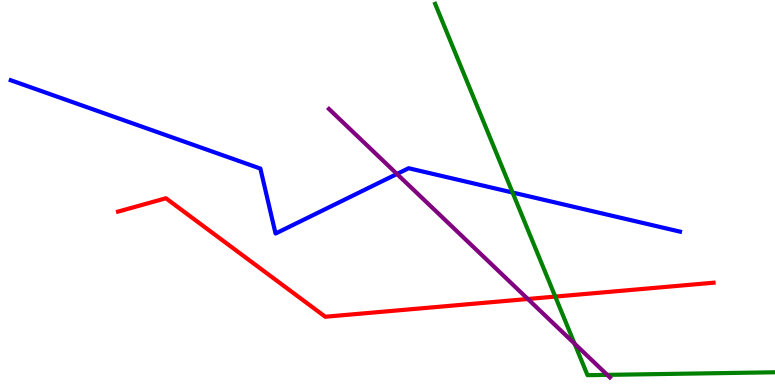[{'lines': ['blue', 'red'], 'intersections': []}, {'lines': ['green', 'red'], 'intersections': [{'x': 7.16, 'y': 2.3}]}, {'lines': ['purple', 'red'], 'intersections': [{'x': 6.81, 'y': 2.23}]}, {'lines': ['blue', 'green'], 'intersections': [{'x': 6.61, 'y': 5.0}]}, {'lines': ['blue', 'purple'], 'intersections': [{'x': 5.12, 'y': 5.48}]}, {'lines': ['green', 'purple'], 'intersections': [{'x': 7.41, 'y': 1.07}, {'x': 7.84, 'y': 0.263}]}]